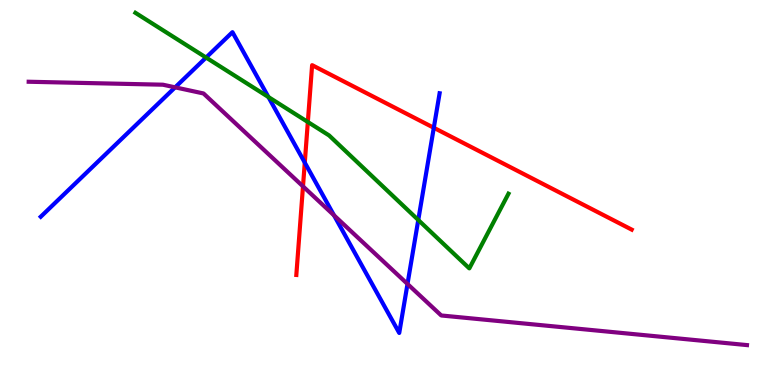[{'lines': ['blue', 'red'], 'intersections': [{'x': 3.93, 'y': 5.78}, {'x': 5.6, 'y': 6.68}]}, {'lines': ['green', 'red'], 'intersections': [{'x': 3.97, 'y': 6.83}]}, {'lines': ['purple', 'red'], 'intersections': [{'x': 3.91, 'y': 5.16}]}, {'lines': ['blue', 'green'], 'intersections': [{'x': 2.66, 'y': 8.51}, {'x': 3.46, 'y': 7.48}, {'x': 5.4, 'y': 4.29}]}, {'lines': ['blue', 'purple'], 'intersections': [{'x': 2.26, 'y': 7.73}, {'x': 4.31, 'y': 4.41}, {'x': 5.26, 'y': 2.62}]}, {'lines': ['green', 'purple'], 'intersections': []}]